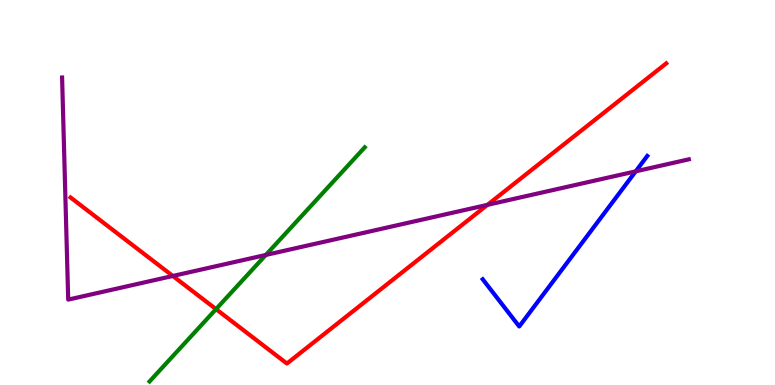[{'lines': ['blue', 'red'], 'intersections': []}, {'lines': ['green', 'red'], 'intersections': [{'x': 2.79, 'y': 1.97}]}, {'lines': ['purple', 'red'], 'intersections': [{'x': 2.23, 'y': 2.83}, {'x': 6.29, 'y': 4.68}]}, {'lines': ['blue', 'green'], 'intersections': []}, {'lines': ['blue', 'purple'], 'intersections': [{'x': 8.2, 'y': 5.55}]}, {'lines': ['green', 'purple'], 'intersections': [{'x': 3.43, 'y': 3.38}]}]